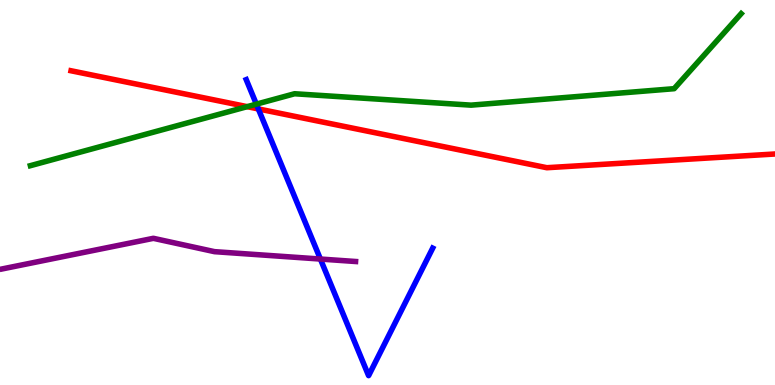[{'lines': ['blue', 'red'], 'intersections': [{'x': 3.33, 'y': 7.17}]}, {'lines': ['green', 'red'], 'intersections': [{'x': 3.19, 'y': 7.23}]}, {'lines': ['purple', 'red'], 'intersections': []}, {'lines': ['blue', 'green'], 'intersections': [{'x': 3.31, 'y': 7.29}]}, {'lines': ['blue', 'purple'], 'intersections': [{'x': 4.13, 'y': 3.27}]}, {'lines': ['green', 'purple'], 'intersections': []}]